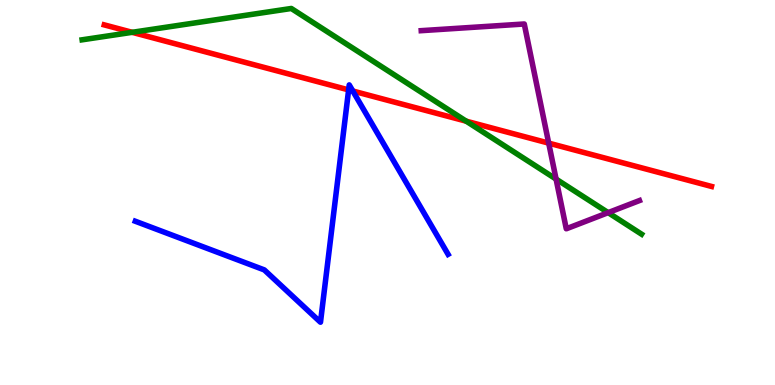[{'lines': ['blue', 'red'], 'intersections': [{'x': 4.5, 'y': 7.66}, {'x': 4.55, 'y': 7.64}]}, {'lines': ['green', 'red'], 'intersections': [{'x': 1.71, 'y': 9.16}, {'x': 6.02, 'y': 6.85}]}, {'lines': ['purple', 'red'], 'intersections': [{'x': 7.08, 'y': 6.28}]}, {'lines': ['blue', 'green'], 'intersections': []}, {'lines': ['blue', 'purple'], 'intersections': []}, {'lines': ['green', 'purple'], 'intersections': [{'x': 7.18, 'y': 5.35}, {'x': 7.85, 'y': 4.48}]}]